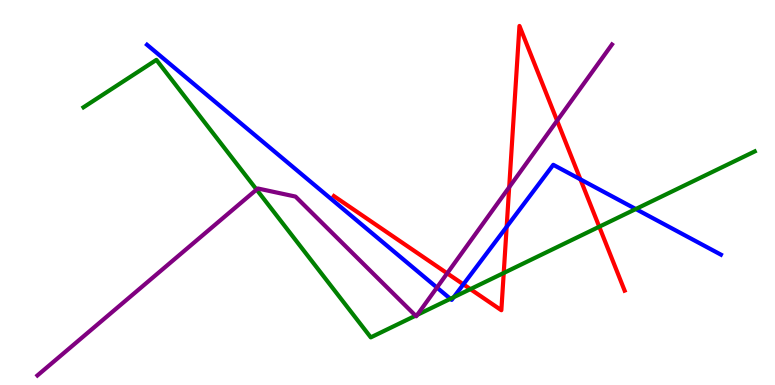[{'lines': ['blue', 'red'], 'intersections': [{'x': 5.98, 'y': 2.61}, {'x': 6.54, 'y': 4.11}, {'x': 7.49, 'y': 5.34}]}, {'lines': ['green', 'red'], 'intersections': [{'x': 6.07, 'y': 2.49}, {'x': 6.5, 'y': 2.91}, {'x': 7.73, 'y': 4.11}]}, {'lines': ['purple', 'red'], 'intersections': [{'x': 5.77, 'y': 2.9}, {'x': 6.57, 'y': 5.14}, {'x': 7.19, 'y': 6.87}]}, {'lines': ['blue', 'green'], 'intersections': [{'x': 5.81, 'y': 2.24}, {'x': 5.85, 'y': 2.28}, {'x': 8.2, 'y': 4.57}]}, {'lines': ['blue', 'purple'], 'intersections': [{'x': 5.64, 'y': 2.53}]}, {'lines': ['green', 'purple'], 'intersections': [{'x': 3.31, 'y': 5.08}, {'x': 5.36, 'y': 1.8}, {'x': 5.38, 'y': 1.82}]}]